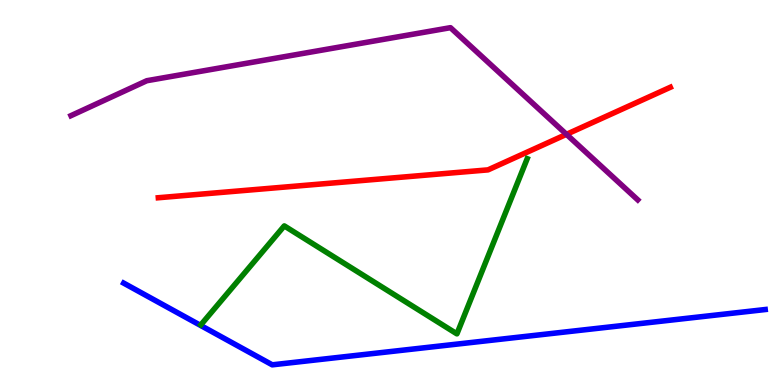[{'lines': ['blue', 'red'], 'intersections': []}, {'lines': ['green', 'red'], 'intersections': []}, {'lines': ['purple', 'red'], 'intersections': [{'x': 7.31, 'y': 6.51}]}, {'lines': ['blue', 'green'], 'intersections': []}, {'lines': ['blue', 'purple'], 'intersections': []}, {'lines': ['green', 'purple'], 'intersections': []}]